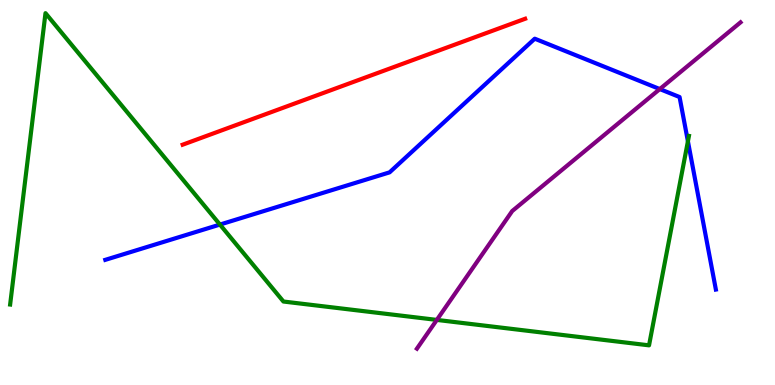[{'lines': ['blue', 'red'], 'intersections': []}, {'lines': ['green', 'red'], 'intersections': []}, {'lines': ['purple', 'red'], 'intersections': []}, {'lines': ['blue', 'green'], 'intersections': [{'x': 2.84, 'y': 4.17}, {'x': 8.88, 'y': 6.33}]}, {'lines': ['blue', 'purple'], 'intersections': [{'x': 8.51, 'y': 7.69}]}, {'lines': ['green', 'purple'], 'intersections': [{'x': 5.64, 'y': 1.69}]}]